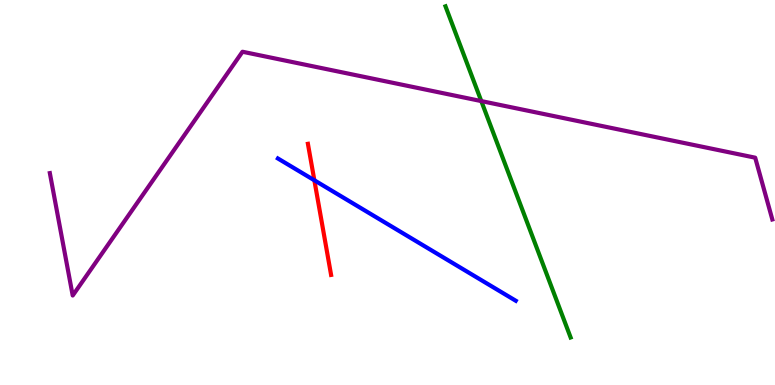[{'lines': ['blue', 'red'], 'intersections': [{'x': 4.06, 'y': 5.32}]}, {'lines': ['green', 'red'], 'intersections': []}, {'lines': ['purple', 'red'], 'intersections': []}, {'lines': ['blue', 'green'], 'intersections': []}, {'lines': ['blue', 'purple'], 'intersections': []}, {'lines': ['green', 'purple'], 'intersections': [{'x': 6.21, 'y': 7.37}]}]